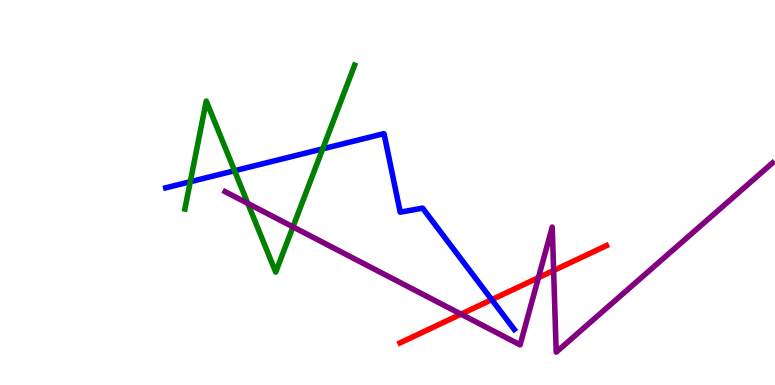[{'lines': ['blue', 'red'], 'intersections': [{'x': 6.35, 'y': 2.22}]}, {'lines': ['green', 'red'], 'intersections': []}, {'lines': ['purple', 'red'], 'intersections': [{'x': 5.95, 'y': 1.84}, {'x': 6.95, 'y': 2.79}, {'x': 7.14, 'y': 2.97}]}, {'lines': ['blue', 'green'], 'intersections': [{'x': 2.46, 'y': 5.28}, {'x': 3.03, 'y': 5.57}, {'x': 4.16, 'y': 6.13}]}, {'lines': ['blue', 'purple'], 'intersections': []}, {'lines': ['green', 'purple'], 'intersections': [{'x': 3.2, 'y': 4.72}, {'x': 3.78, 'y': 4.11}]}]